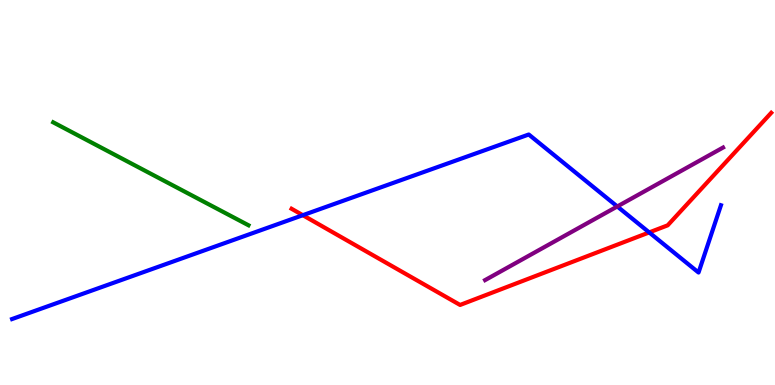[{'lines': ['blue', 'red'], 'intersections': [{'x': 3.91, 'y': 4.41}, {'x': 8.38, 'y': 3.96}]}, {'lines': ['green', 'red'], 'intersections': []}, {'lines': ['purple', 'red'], 'intersections': []}, {'lines': ['blue', 'green'], 'intersections': []}, {'lines': ['blue', 'purple'], 'intersections': [{'x': 7.96, 'y': 4.64}]}, {'lines': ['green', 'purple'], 'intersections': []}]